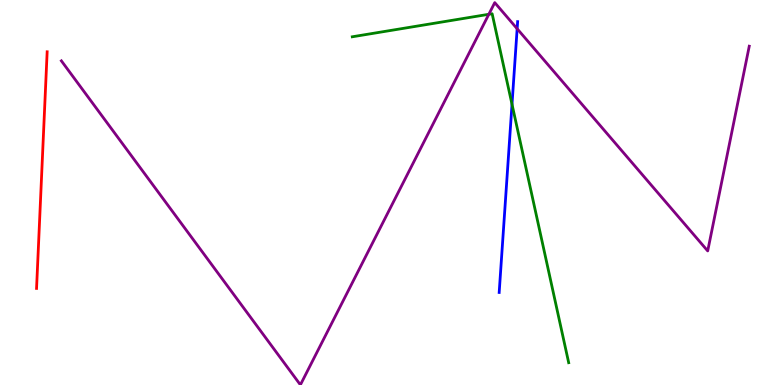[{'lines': ['blue', 'red'], 'intersections': []}, {'lines': ['green', 'red'], 'intersections': []}, {'lines': ['purple', 'red'], 'intersections': []}, {'lines': ['blue', 'green'], 'intersections': [{'x': 6.61, 'y': 7.29}]}, {'lines': ['blue', 'purple'], 'intersections': [{'x': 6.67, 'y': 9.25}]}, {'lines': ['green', 'purple'], 'intersections': [{'x': 6.31, 'y': 9.63}]}]